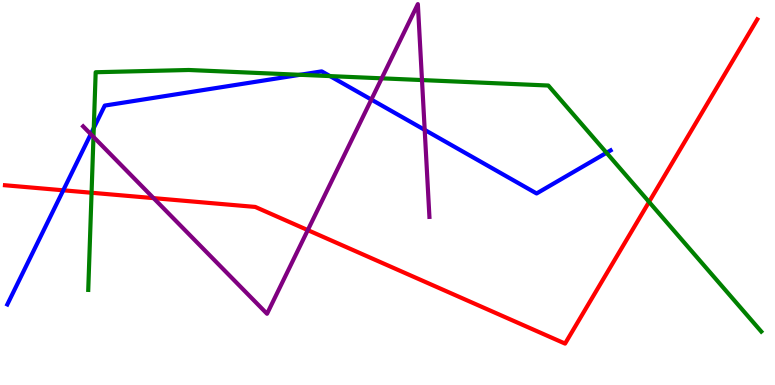[{'lines': ['blue', 'red'], 'intersections': [{'x': 0.816, 'y': 5.06}]}, {'lines': ['green', 'red'], 'intersections': [{'x': 1.18, 'y': 4.99}, {'x': 8.37, 'y': 4.76}]}, {'lines': ['purple', 'red'], 'intersections': [{'x': 1.98, 'y': 4.85}, {'x': 3.97, 'y': 4.02}]}, {'lines': ['blue', 'green'], 'intersections': [{'x': 1.21, 'y': 6.67}, {'x': 3.87, 'y': 8.06}, {'x': 4.26, 'y': 8.02}, {'x': 7.83, 'y': 6.03}]}, {'lines': ['blue', 'purple'], 'intersections': [{'x': 1.17, 'y': 6.52}, {'x': 4.79, 'y': 7.41}, {'x': 5.48, 'y': 6.63}]}, {'lines': ['green', 'purple'], 'intersections': [{'x': 1.21, 'y': 6.44}, {'x': 4.93, 'y': 7.97}, {'x': 5.44, 'y': 7.92}]}]